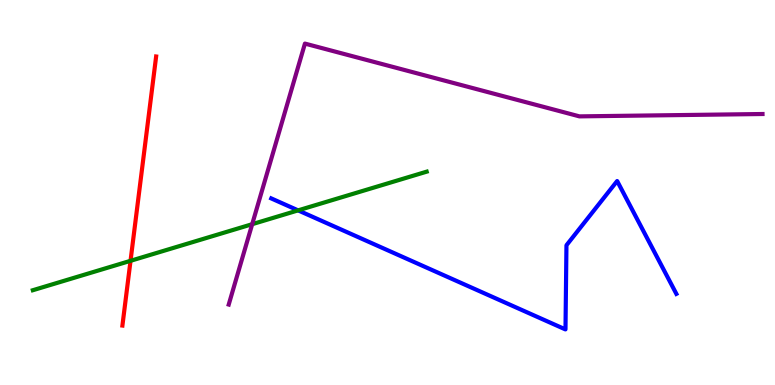[{'lines': ['blue', 'red'], 'intersections': []}, {'lines': ['green', 'red'], 'intersections': [{'x': 1.68, 'y': 3.23}]}, {'lines': ['purple', 'red'], 'intersections': []}, {'lines': ['blue', 'green'], 'intersections': [{'x': 3.85, 'y': 4.54}]}, {'lines': ['blue', 'purple'], 'intersections': []}, {'lines': ['green', 'purple'], 'intersections': [{'x': 3.25, 'y': 4.18}]}]